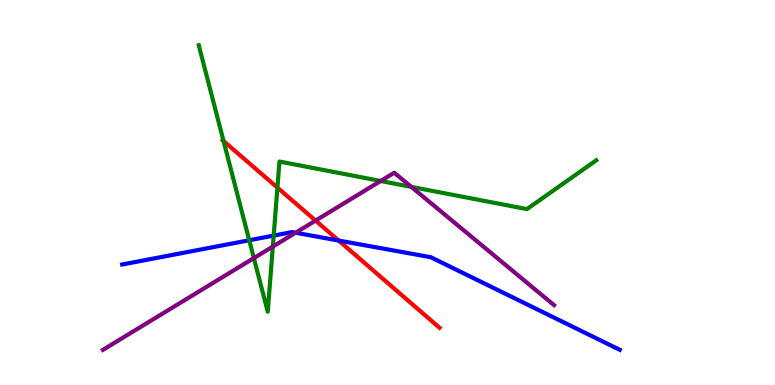[{'lines': ['blue', 'red'], 'intersections': [{'x': 4.37, 'y': 3.75}]}, {'lines': ['green', 'red'], 'intersections': [{'x': 2.88, 'y': 6.34}, {'x': 3.58, 'y': 5.13}]}, {'lines': ['purple', 'red'], 'intersections': [{'x': 4.07, 'y': 4.27}]}, {'lines': ['blue', 'green'], 'intersections': [{'x': 3.22, 'y': 3.76}, {'x': 3.53, 'y': 3.88}]}, {'lines': ['blue', 'purple'], 'intersections': [{'x': 3.81, 'y': 3.95}]}, {'lines': ['green', 'purple'], 'intersections': [{'x': 3.28, 'y': 3.3}, {'x': 3.52, 'y': 3.6}, {'x': 4.91, 'y': 5.3}, {'x': 5.31, 'y': 5.15}]}]